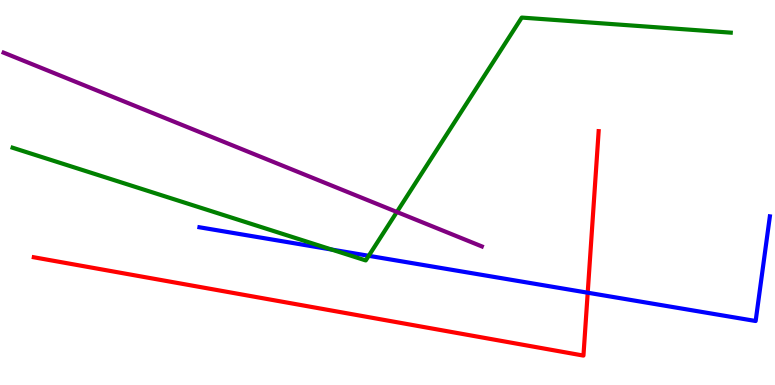[{'lines': ['blue', 'red'], 'intersections': [{'x': 7.58, 'y': 2.4}]}, {'lines': ['green', 'red'], 'intersections': []}, {'lines': ['purple', 'red'], 'intersections': []}, {'lines': ['blue', 'green'], 'intersections': [{'x': 4.28, 'y': 3.52}, {'x': 4.76, 'y': 3.36}]}, {'lines': ['blue', 'purple'], 'intersections': []}, {'lines': ['green', 'purple'], 'intersections': [{'x': 5.12, 'y': 4.49}]}]